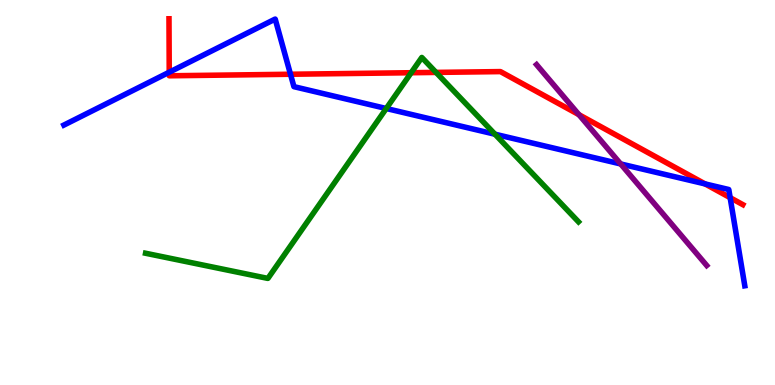[{'lines': ['blue', 'red'], 'intersections': [{'x': 2.18, 'y': 8.12}, {'x': 3.75, 'y': 8.07}, {'x': 9.1, 'y': 5.22}, {'x': 9.42, 'y': 4.87}]}, {'lines': ['green', 'red'], 'intersections': [{'x': 5.31, 'y': 8.11}, {'x': 5.63, 'y': 8.12}]}, {'lines': ['purple', 'red'], 'intersections': [{'x': 7.47, 'y': 7.02}]}, {'lines': ['blue', 'green'], 'intersections': [{'x': 4.98, 'y': 7.18}, {'x': 6.39, 'y': 6.51}]}, {'lines': ['blue', 'purple'], 'intersections': [{'x': 8.01, 'y': 5.74}]}, {'lines': ['green', 'purple'], 'intersections': []}]